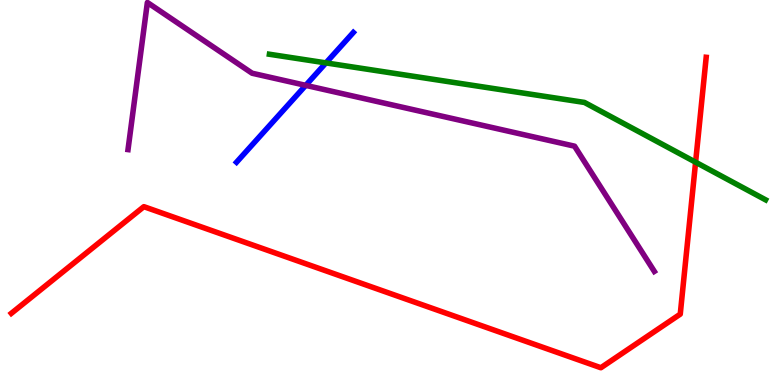[{'lines': ['blue', 'red'], 'intersections': []}, {'lines': ['green', 'red'], 'intersections': [{'x': 8.98, 'y': 5.79}]}, {'lines': ['purple', 'red'], 'intersections': []}, {'lines': ['blue', 'green'], 'intersections': [{'x': 4.21, 'y': 8.37}]}, {'lines': ['blue', 'purple'], 'intersections': [{'x': 3.94, 'y': 7.78}]}, {'lines': ['green', 'purple'], 'intersections': []}]